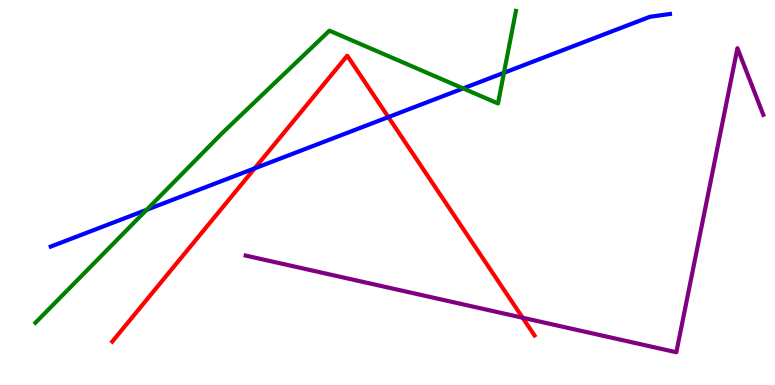[{'lines': ['blue', 'red'], 'intersections': [{'x': 3.29, 'y': 5.63}, {'x': 5.01, 'y': 6.96}]}, {'lines': ['green', 'red'], 'intersections': []}, {'lines': ['purple', 'red'], 'intersections': [{'x': 6.74, 'y': 1.75}]}, {'lines': ['blue', 'green'], 'intersections': [{'x': 1.89, 'y': 4.55}, {'x': 5.98, 'y': 7.7}, {'x': 6.5, 'y': 8.11}]}, {'lines': ['blue', 'purple'], 'intersections': []}, {'lines': ['green', 'purple'], 'intersections': []}]